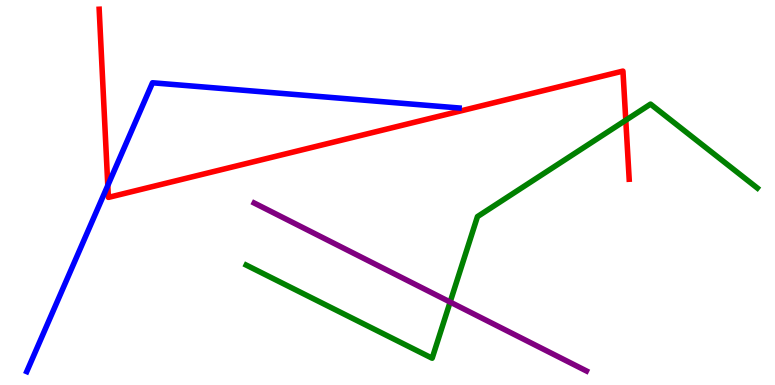[{'lines': ['blue', 'red'], 'intersections': [{'x': 1.39, 'y': 5.18}]}, {'lines': ['green', 'red'], 'intersections': [{'x': 8.07, 'y': 6.88}]}, {'lines': ['purple', 'red'], 'intersections': []}, {'lines': ['blue', 'green'], 'intersections': []}, {'lines': ['blue', 'purple'], 'intersections': []}, {'lines': ['green', 'purple'], 'intersections': [{'x': 5.81, 'y': 2.15}]}]